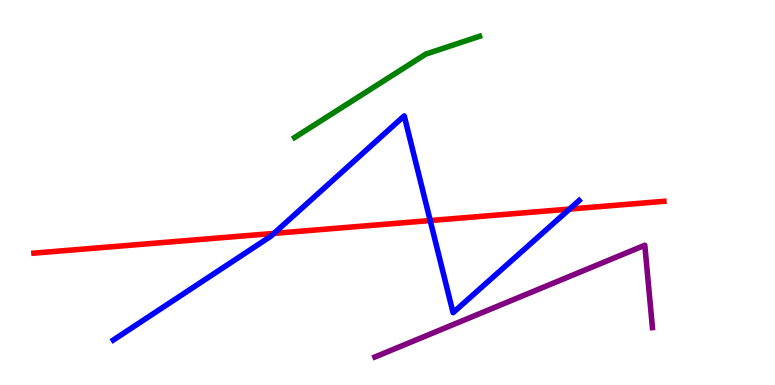[{'lines': ['blue', 'red'], 'intersections': [{'x': 3.53, 'y': 3.94}, {'x': 5.55, 'y': 4.27}, {'x': 7.35, 'y': 4.57}]}, {'lines': ['green', 'red'], 'intersections': []}, {'lines': ['purple', 'red'], 'intersections': []}, {'lines': ['blue', 'green'], 'intersections': []}, {'lines': ['blue', 'purple'], 'intersections': []}, {'lines': ['green', 'purple'], 'intersections': []}]